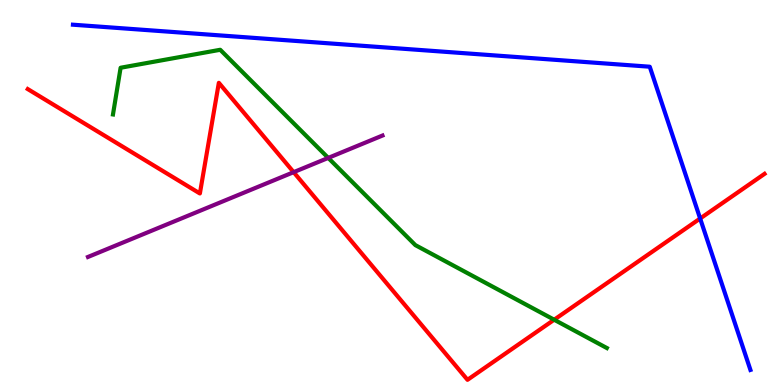[{'lines': ['blue', 'red'], 'intersections': [{'x': 9.03, 'y': 4.32}]}, {'lines': ['green', 'red'], 'intersections': [{'x': 7.15, 'y': 1.7}]}, {'lines': ['purple', 'red'], 'intersections': [{'x': 3.79, 'y': 5.53}]}, {'lines': ['blue', 'green'], 'intersections': []}, {'lines': ['blue', 'purple'], 'intersections': []}, {'lines': ['green', 'purple'], 'intersections': [{'x': 4.24, 'y': 5.9}]}]